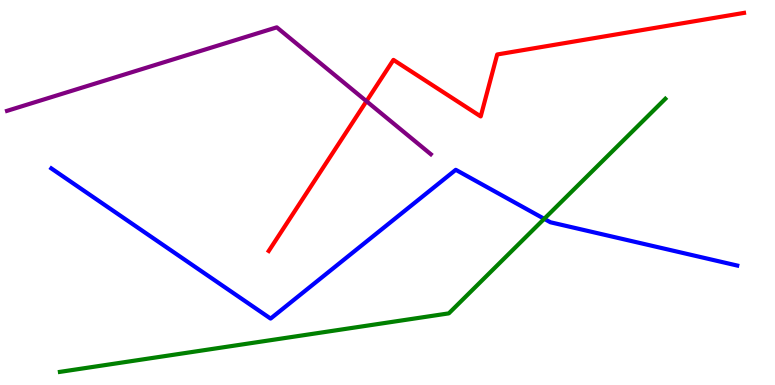[{'lines': ['blue', 'red'], 'intersections': []}, {'lines': ['green', 'red'], 'intersections': []}, {'lines': ['purple', 'red'], 'intersections': [{'x': 4.73, 'y': 7.37}]}, {'lines': ['blue', 'green'], 'intersections': [{'x': 7.02, 'y': 4.32}]}, {'lines': ['blue', 'purple'], 'intersections': []}, {'lines': ['green', 'purple'], 'intersections': []}]